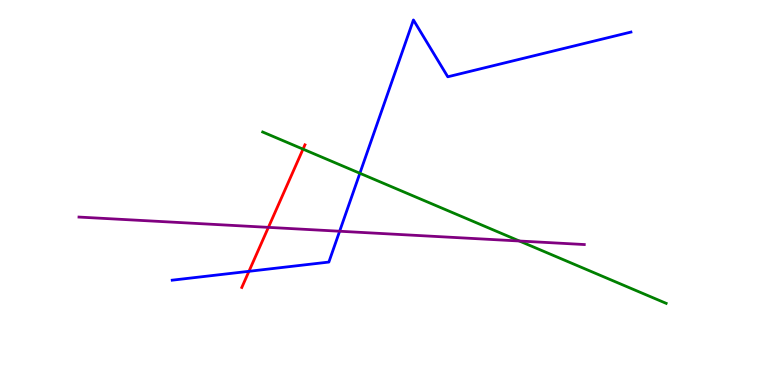[{'lines': ['blue', 'red'], 'intersections': [{'x': 3.21, 'y': 2.95}]}, {'lines': ['green', 'red'], 'intersections': [{'x': 3.91, 'y': 6.13}]}, {'lines': ['purple', 'red'], 'intersections': [{'x': 3.46, 'y': 4.09}]}, {'lines': ['blue', 'green'], 'intersections': [{'x': 4.64, 'y': 5.5}]}, {'lines': ['blue', 'purple'], 'intersections': [{'x': 4.38, 'y': 3.99}]}, {'lines': ['green', 'purple'], 'intersections': [{'x': 6.7, 'y': 3.74}]}]